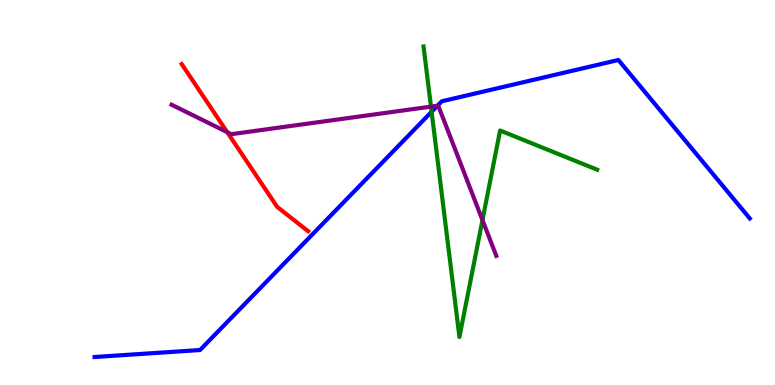[{'lines': ['blue', 'red'], 'intersections': []}, {'lines': ['green', 'red'], 'intersections': []}, {'lines': ['purple', 'red'], 'intersections': [{'x': 2.93, 'y': 6.57}]}, {'lines': ['blue', 'green'], 'intersections': [{'x': 5.57, 'y': 7.1}]}, {'lines': ['blue', 'purple'], 'intersections': [{'x': 5.65, 'y': 7.25}]}, {'lines': ['green', 'purple'], 'intersections': [{'x': 5.56, 'y': 7.23}, {'x': 6.23, 'y': 4.28}]}]